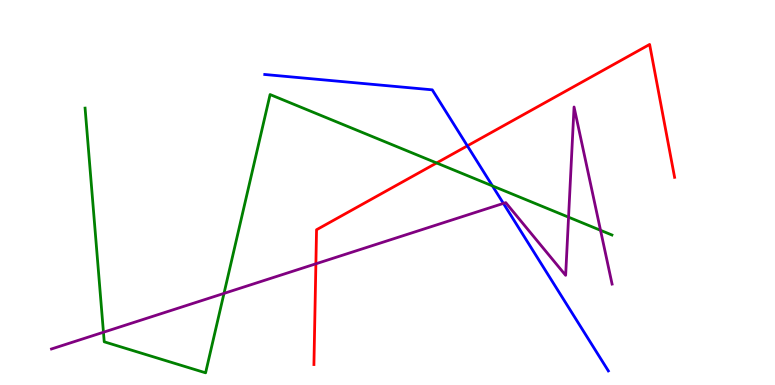[{'lines': ['blue', 'red'], 'intersections': [{'x': 6.03, 'y': 6.21}]}, {'lines': ['green', 'red'], 'intersections': [{'x': 5.63, 'y': 5.77}]}, {'lines': ['purple', 'red'], 'intersections': [{'x': 4.08, 'y': 3.15}]}, {'lines': ['blue', 'green'], 'intersections': [{'x': 6.35, 'y': 5.17}]}, {'lines': ['blue', 'purple'], 'intersections': [{'x': 6.5, 'y': 4.72}]}, {'lines': ['green', 'purple'], 'intersections': [{'x': 1.33, 'y': 1.37}, {'x': 2.89, 'y': 2.38}, {'x': 7.34, 'y': 4.36}, {'x': 7.75, 'y': 4.02}]}]